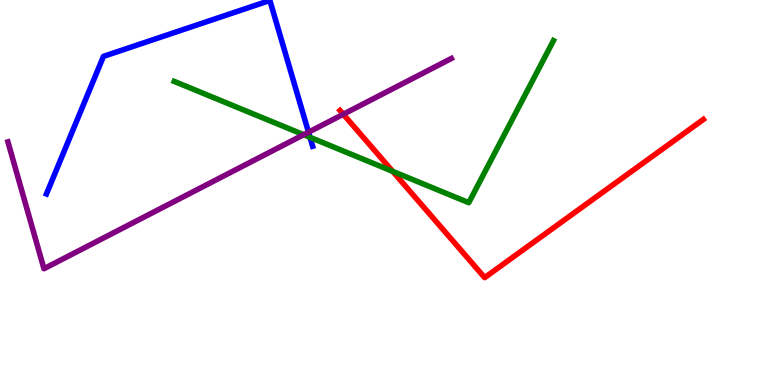[{'lines': ['blue', 'red'], 'intersections': []}, {'lines': ['green', 'red'], 'intersections': [{'x': 5.07, 'y': 5.55}]}, {'lines': ['purple', 'red'], 'intersections': [{'x': 4.43, 'y': 7.03}]}, {'lines': ['blue', 'green'], 'intersections': [{'x': 4.0, 'y': 6.43}]}, {'lines': ['blue', 'purple'], 'intersections': [{'x': 3.98, 'y': 6.57}]}, {'lines': ['green', 'purple'], 'intersections': [{'x': 3.92, 'y': 6.5}]}]